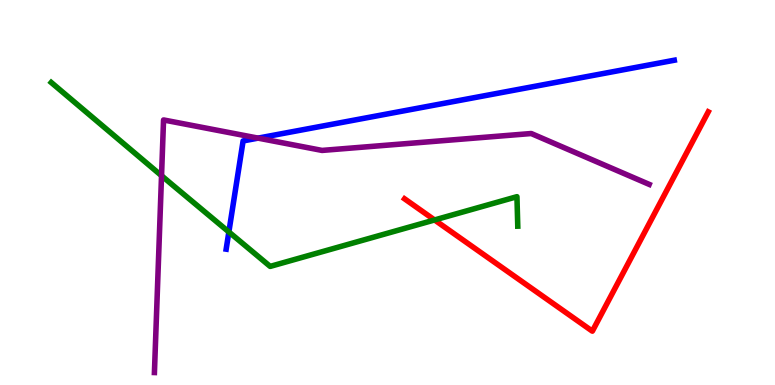[{'lines': ['blue', 'red'], 'intersections': []}, {'lines': ['green', 'red'], 'intersections': [{'x': 5.61, 'y': 4.29}]}, {'lines': ['purple', 'red'], 'intersections': []}, {'lines': ['blue', 'green'], 'intersections': [{'x': 2.95, 'y': 3.98}]}, {'lines': ['blue', 'purple'], 'intersections': [{'x': 3.33, 'y': 6.41}]}, {'lines': ['green', 'purple'], 'intersections': [{'x': 2.08, 'y': 5.44}]}]